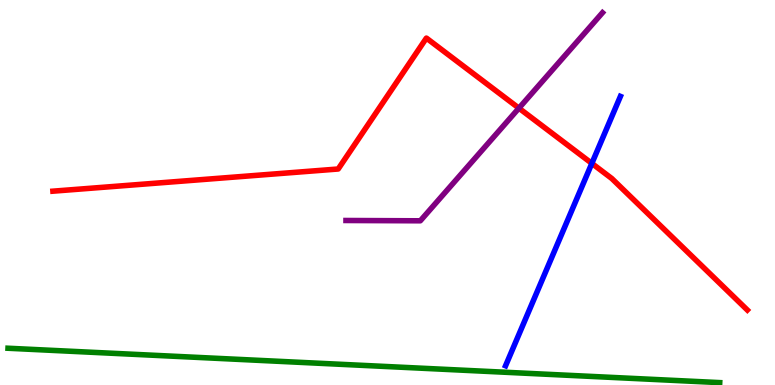[{'lines': ['blue', 'red'], 'intersections': [{'x': 7.64, 'y': 5.76}]}, {'lines': ['green', 'red'], 'intersections': []}, {'lines': ['purple', 'red'], 'intersections': [{'x': 6.7, 'y': 7.19}]}, {'lines': ['blue', 'green'], 'intersections': []}, {'lines': ['blue', 'purple'], 'intersections': []}, {'lines': ['green', 'purple'], 'intersections': []}]